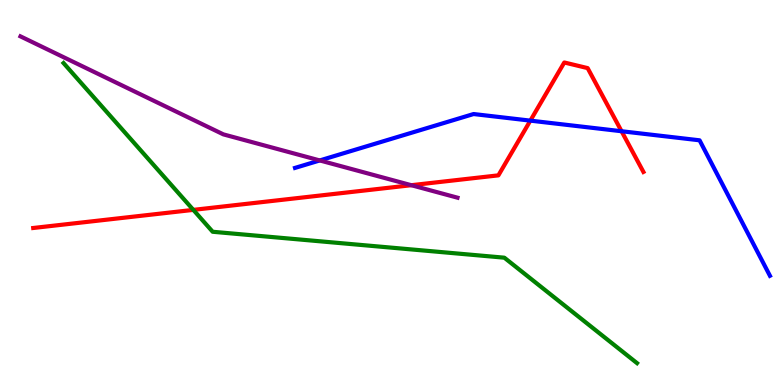[{'lines': ['blue', 'red'], 'intersections': [{'x': 6.84, 'y': 6.87}, {'x': 8.02, 'y': 6.59}]}, {'lines': ['green', 'red'], 'intersections': [{'x': 2.49, 'y': 4.55}]}, {'lines': ['purple', 'red'], 'intersections': [{'x': 5.31, 'y': 5.19}]}, {'lines': ['blue', 'green'], 'intersections': []}, {'lines': ['blue', 'purple'], 'intersections': [{'x': 4.13, 'y': 5.83}]}, {'lines': ['green', 'purple'], 'intersections': []}]